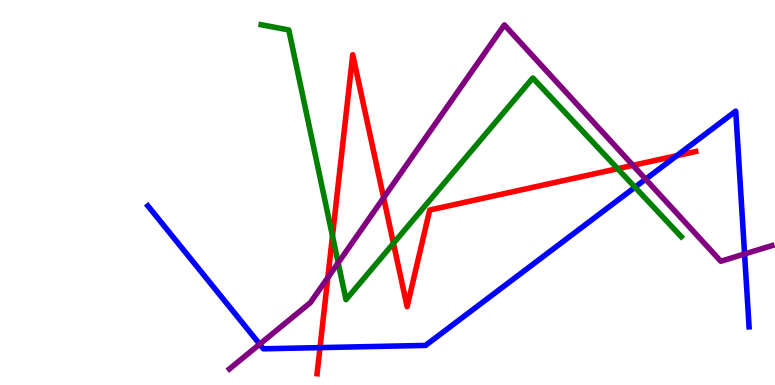[{'lines': ['blue', 'red'], 'intersections': [{'x': 4.13, 'y': 0.971}, {'x': 8.73, 'y': 5.96}]}, {'lines': ['green', 'red'], 'intersections': [{'x': 4.29, 'y': 3.87}, {'x': 5.08, 'y': 3.68}, {'x': 7.97, 'y': 5.62}]}, {'lines': ['purple', 'red'], 'intersections': [{'x': 4.23, 'y': 2.79}, {'x': 4.95, 'y': 4.86}, {'x': 8.17, 'y': 5.71}]}, {'lines': ['blue', 'green'], 'intersections': [{'x': 8.19, 'y': 5.14}]}, {'lines': ['blue', 'purple'], 'intersections': [{'x': 3.35, 'y': 1.06}, {'x': 8.33, 'y': 5.35}, {'x': 9.61, 'y': 3.4}]}, {'lines': ['green', 'purple'], 'intersections': [{'x': 4.36, 'y': 3.17}]}]